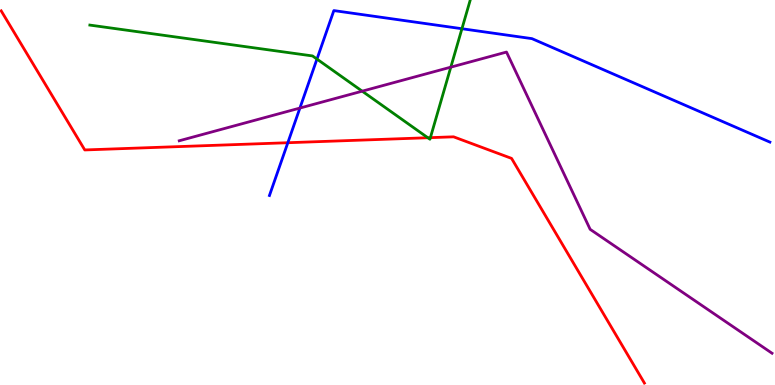[{'lines': ['blue', 'red'], 'intersections': [{'x': 3.71, 'y': 6.29}]}, {'lines': ['green', 'red'], 'intersections': [{'x': 5.52, 'y': 6.42}, {'x': 5.55, 'y': 6.42}]}, {'lines': ['purple', 'red'], 'intersections': []}, {'lines': ['blue', 'green'], 'intersections': [{'x': 4.09, 'y': 8.47}, {'x': 5.96, 'y': 9.25}]}, {'lines': ['blue', 'purple'], 'intersections': [{'x': 3.87, 'y': 7.19}]}, {'lines': ['green', 'purple'], 'intersections': [{'x': 4.67, 'y': 7.63}, {'x': 5.82, 'y': 8.26}]}]